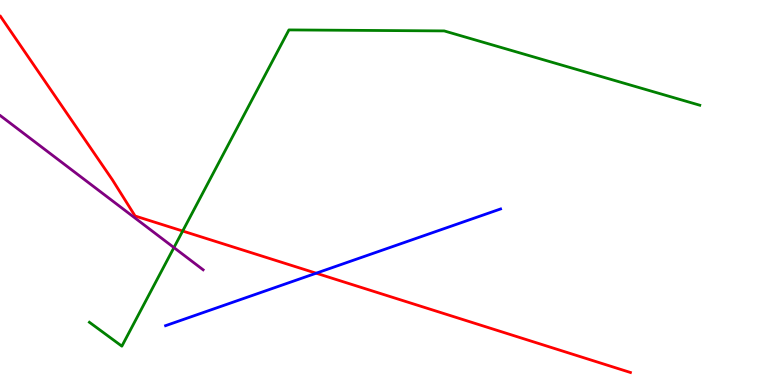[{'lines': ['blue', 'red'], 'intersections': [{'x': 4.08, 'y': 2.9}]}, {'lines': ['green', 'red'], 'intersections': [{'x': 2.36, 'y': 4.0}]}, {'lines': ['purple', 'red'], 'intersections': []}, {'lines': ['blue', 'green'], 'intersections': []}, {'lines': ['blue', 'purple'], 'intersections': []}, {'lines': ['green', 'purple'], 'intersections': [{'x': 2.24, 'y': 3.57}]}]